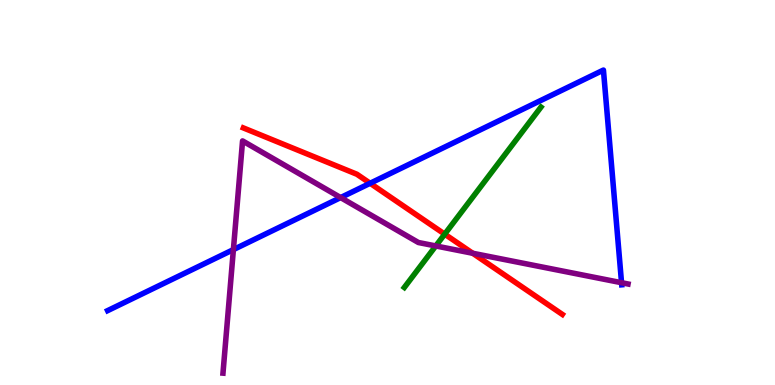[{'lines': ['blue', 'red'], 'intersections': [{'x': 4.78, 'y': 5.24}]}, {'lines': ['green', 'red'], 'intersections': [{'x': 5.74, 'y': 3.92}]}, {'lines': ['purple', 'red'], 'intersections': [{'x': 6.1, 'y': 3.42}]}, {'lines': ['blue', 'green'], 'intersections': []}, {'lines': ['blue', 'purple'], 'intersections': [{'x': 3.01, 'y': 3.52}, {'x': 4.4, 'y': 4.87}, {'x': 8.02, 'y': 2.66}]}, {'lines': ['green', 'purple'], 'intersections': [{'x': 5.62, 'y': 3.61}]}]